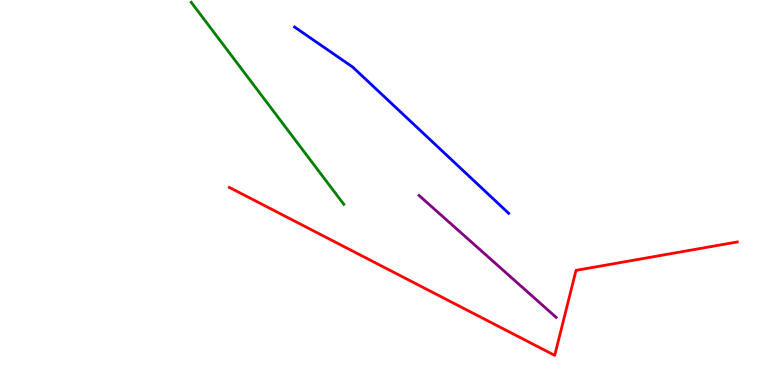[{'lines': ['blue', 'red'], 'intersections': []}, {'lines': ['green', 'red'], 'intersections': []}, {'lines': ['purple', 'red'], 'intersections': []}, {'lines': ['blue', 'green'], 'intersections': []}, {'lines': ['blue', 'purple'], 'intersections': []}, {'lines': ['green', 'purple'], 'intersections': []}]